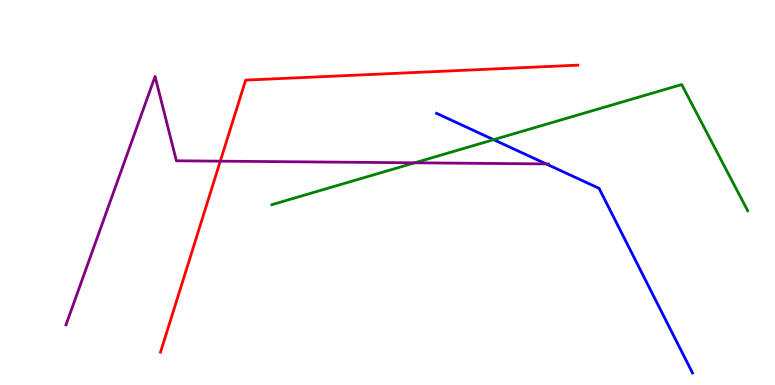[{'lines': ['blue', 'red'], 'intersections': []}, {'lines': ['green', 'red'], 'intersections': []}, {'lines': ['purple', 'red'], 'intersections': [{'x': 2.84, 'y': 5.81}]}, {'lines': ['blue', 'green'], 'intersections': [{'x': 6.37, 'y': 6.37}]}, {'lines': ['blue', 'purple'], 'intersections': [{'x': 7.05, 'y': 5.74}]}, {'lines': ['green', 'purple'], 'intersections': [{'x': 5.35, 'y': 5.77}]}]